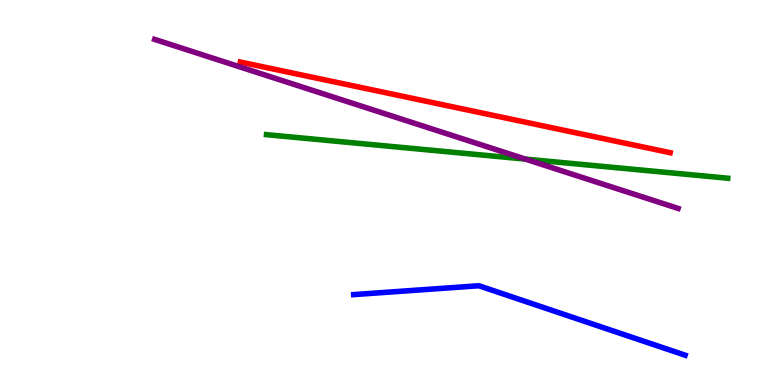[{'lines': ['blue', 'red'], 'intersections': []}, {'lines': ['green', 'red'], 'intersections': []}, {'lines': ['purple', 'red'], 'intersections': []}, {'lines': ['blue', 'green'], 'intersections': []}, {'lines': ['blue', 'purple'], 'intersections': []}, {'lines': ['green', 'purple'], 'intersections': [{'x': 6.78, 'y': 5.87}]}]